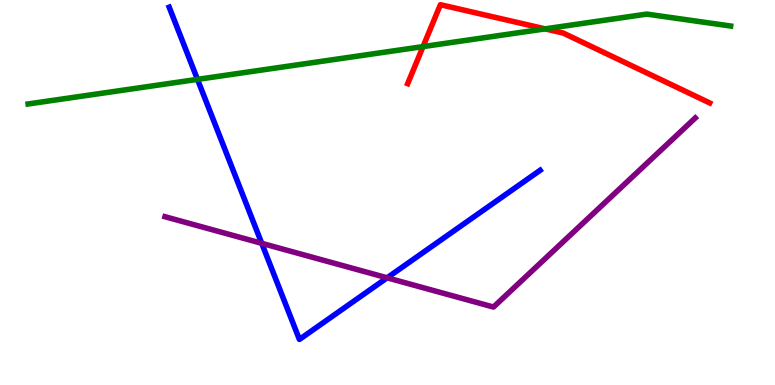[{'lines': ['blue', 'red'], 'intersections': []}, {'lines': ['green', 'red'], 'intersections': [{'x': 5.46, 'y': 8.79}, {'x': 7.03, 'y': 9.25}]}, {'lines': ['purple', 'red'], 'intersections': []}, {'lines': ['blue', 'green'], 'intersections': [{'x': 2.55, 'y': 7.94}]}, {'lines': ['blue', 'purple'], 'intersections': [{'x': 3.38, 'y': 3.68}, {'x': 5.0, 'y': 2.78}]}, {'lines': ['green', 'purple'], 'intersections': []}]